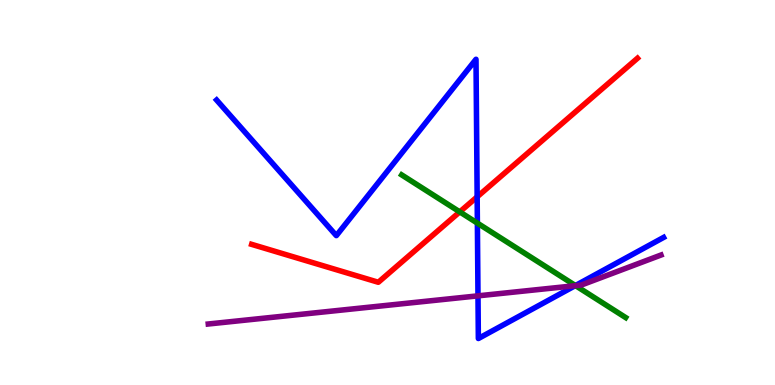[{'lines': ['blue', 'red'], 'intersections': [{'x': 6.16, 'y': 4.89}]}, {'lines': ['green', 'red'], 'intersections': [{'x': 5.93, 'y': 4.5}]}, {'lines': ['purple', 'red'], 'intersections': []}, {'lines': ['blue', 'green'], 'intersections': [{'x': 6.16, 'y': 4.2}, {'x': 7.42, 'y': 2.58}]}, {'lines': ['blue', 'purple'], 'intersections': [{'x': 6.17, 'y': 2.32}, {'x': 7.42, 'y': 2.58}]}, {'lines': ['green', 'purple'], 'intersections': [{'x': 7.43, 'y': 2.58}]}]